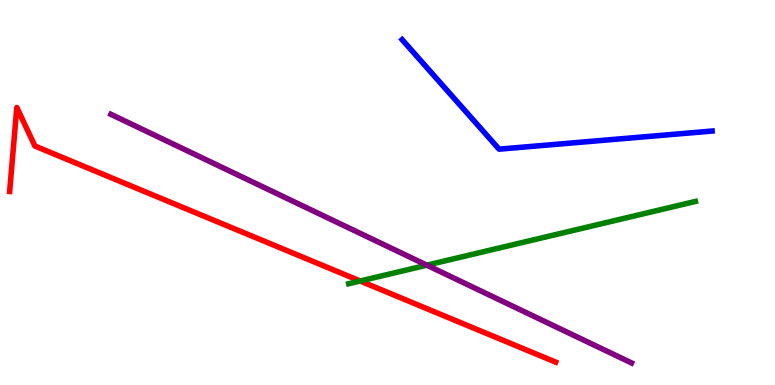[{'lines': ['blue', 'red'], 'intersections': []}, {'lines': ['green', 'red'], 'intersections': [{'x': 4.65, 'y': 2.7}]}, {'lines': ['purple', 'red'], 'intersections': []}, {'lines': ['blue', 'green'], 'intersections': []}, {'lines': ['blue', 'purple'], 'intersections': []}, {'lines': ['green', 'purple'], 'intersections': [{'x': 5.51, 'y': 3.11}]}]